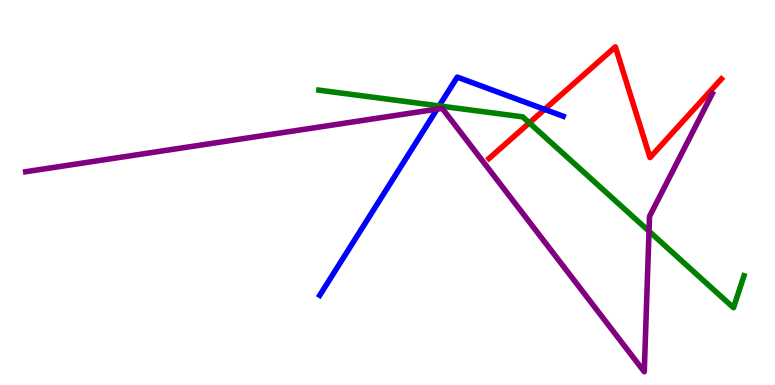[{'lines': ['blue', 'red'], 'intersections': [{'x': 7.03, 'y': 7.16}]}, {'lines': ['green', 'red'], 'intersections': [{'x': 6.83, 'y': 6.81}]}, {'lines': ['purple', 'red'], 'intersections': []}, {'lines': ['blue', 'green'], 'intersections': [{'x': 5.67, 'y': 7.25}]}, {'lines': ['blue', 'purple'], 'intersections': [{'x': 5.64, 'y': 7.17}]}, {'lines': ['green', 'purple'], 'intersections': [{'x': 8.37, 'y': 3.99}]}]